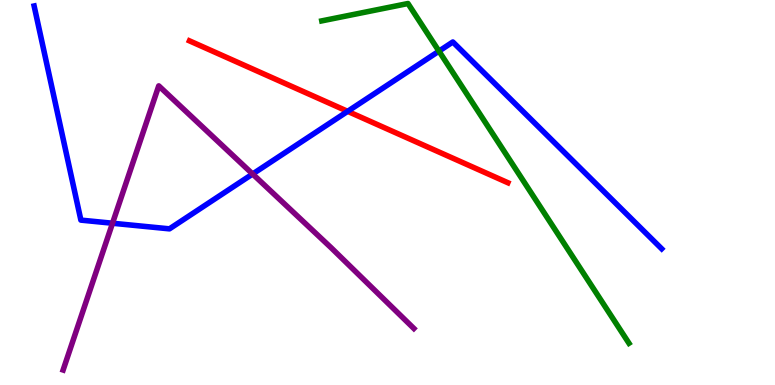[{'lines': ['blue', 'red'], 'intersections': [{'x': 4.49, 'y': 7.11}]}, {'lines': ['green', 'red'], 'intersections': []}, {'lines': ['purple', 'red'], 'intersections': []}, {'lines': ['blue', 'green'], 'intersections': [{'x': 5.66, 'y': 8.67}]}, {'lines': ['blue', 'purple'], 'intersections': [{'x': 1.45, 'y': 4.2}, {'x': 3.26, 'y': 5.48}]}, {'lines': ['green', 'purple'], 'intersections': []}]